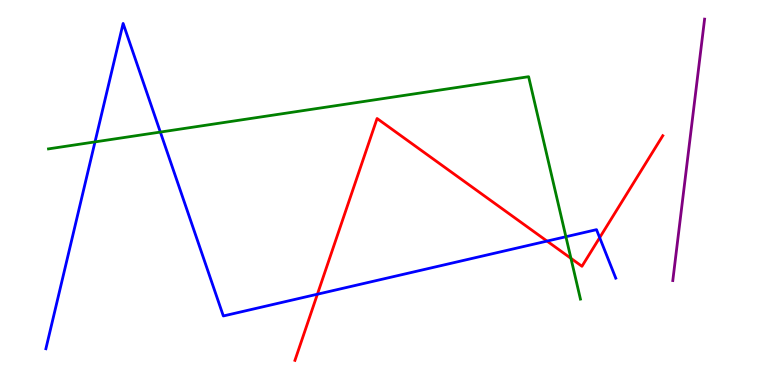[{'lines': ['blue', 'red'], 'intersections': [{'x': 4.1, 'y': 2.36}, {'x': 7.06, 'y': 3.74}, {'x': 7.74, 'y': 3.83}]}, {'lines': ['green', 'red'], 'intersections': [{'x': 7.37, 'y': 3.29}]}, {'lines': ['purple', 'red'], 'intersections': []}, {'lines': ['blue', 'green'], 'intersections': [{'x': 1.23, 'y': 6.31}, {'x': 2.07, 'y': 6.57}, {'x': 7.3, 'y': 3.85}]}, {'lines': ['blue', 'purple'], 'intersections': []}, {'lines': ['green', 'purple'], 'intersections': []}]